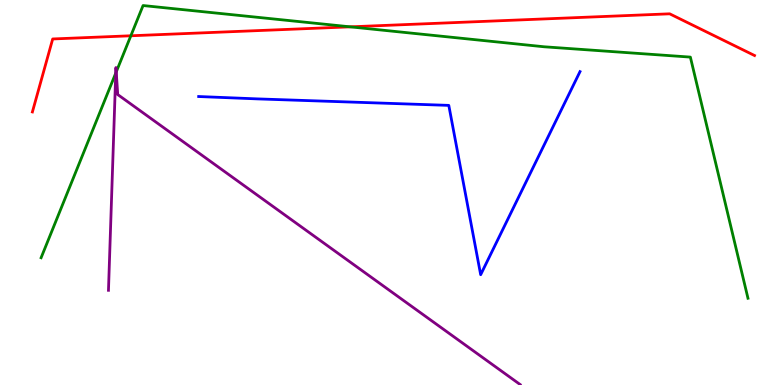[{'lines': ['blue', 'red'], 'intersections': []}, {'lines': ['green', 'red'], 'intersections': [{'x': 1.69, 'y': 9.07}, {'x': 4.52, 'y': 9.3}]}, {'lines': ['purple', 'red'], 'intersections': []}, {'lines': ['blue', 'green'], 'intersections': []}, {'lines': ['blue', 'purple'], 'intersections': []}, {'lines': ['green', 'purple'], 'intersections': [{'x': 1.49, 'y': 8.1}, {'x': 1.5, 'y': 8.13}]}]